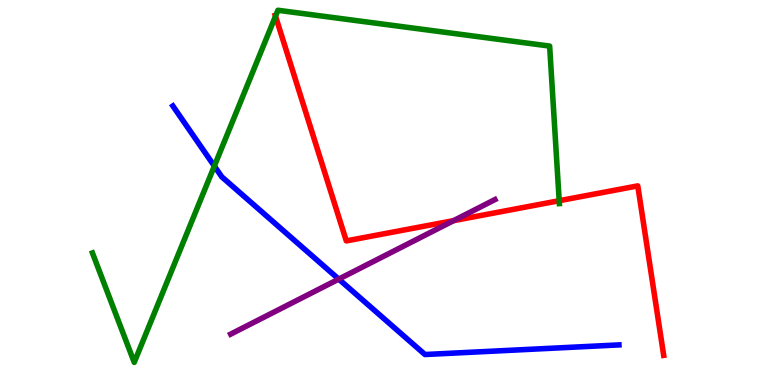[{'lines': ['blue', 'red'], 'intersections': []}, {'lines': ['green', 'red'], 'intersections': [{'x': 3.55, 'y': 9.58}, {'x': 7.22, 'y': 4.79}]}, {'lines': ['purple', 'red'], 'intersections': [{'x': 5.85, 'y': 4.27}]}, {'lines': ['blue', 'green'], 'intersections': [{'x': 2.77, 'y': 5.69}]}, {'lines': ['blue', 'purple'], 'intersections': [{'x': 4.37, 'y': 2.75}]}, {'lines': ['green', 'purple'], 'intersections': []}]